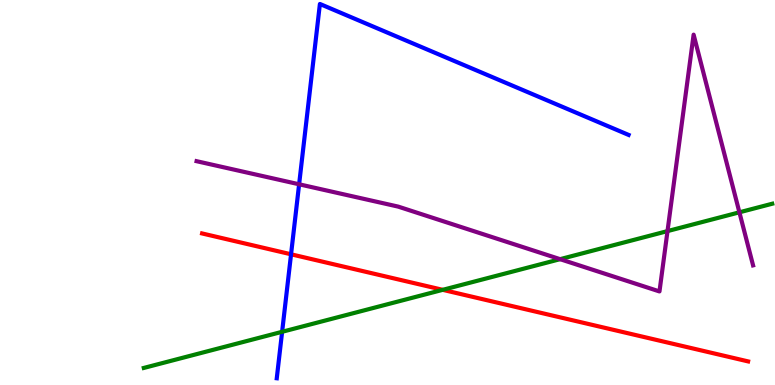[{'lines': ['blue', 'red'], 'intersections': [{'x': 3.76, 'y': 3.4}]}, {'lines': ['green', 'red'], 'intersections': [{'x': 5.71, 'y': 2.47}]}, {'lines': ['purple', 'red'], 'intersections': []}, {'lines': ['blue', 'green'], 'intersections': [{'x': 3.64, 'y': 1.38}]}, {'lines': ['blue', 'purple'], 'intersections': [{'x': 3.86, 'y': 5.21}]}, {'lines': ['green', 'purple'], 'intersections': [{'x': 7.23, 'y': 3.27}, {'x': 8.61, 'y': 4.0}, {'x': 9.54, 'y': 4.49}]}]